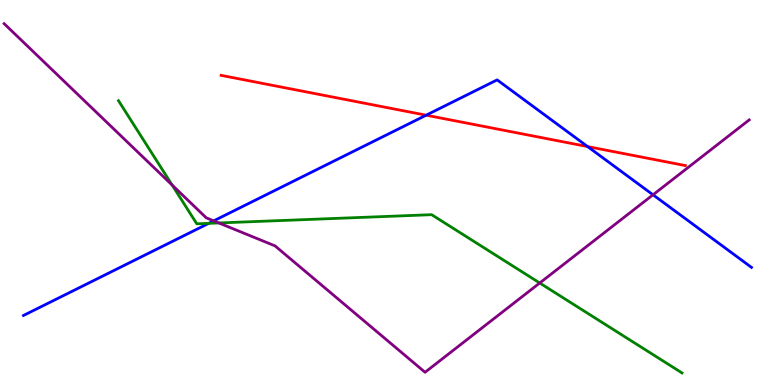[{'lines': ['blue', 'red'], 'intersections': [{'x': 5.5, 'y': 7.01}, {'x': 7.58, 'y': 6.19}]}, {'lines': ['green', 'red'], 'intersections': []}, {'lines': ['purple', 'red'], 'intersections': []}, {'lines': ['blue', 'green'], 'intersections': [{'x': 2.69, 'y': 4.2}]}, {'lines': ['blue', 'purple'], 'intersections': [{'x': 2.76, 'y': 4.26}, {'x': 8.43, 'y': 4.94}]}, {'lines': ['green', 'purple'], 'intersections': [{'x': 2.22, 'y': 5.19}, {'x': 2.82, 'y': 4.21}, {'x': 6.96, 'y': 2.65}]}]